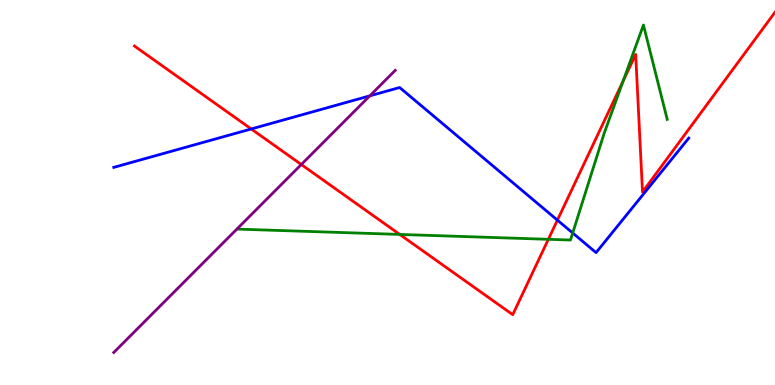[{'lines': ['blue', 'red'], 'intersections': [{'x': 3.24, 'y': 6.65}, {'x': 7.19, 'y': 4.28}]}, {'lines': ['green', 'red'], 'intersections': [{'x': 5.16, 'y': 3.91}, {'x': 7.08, 'y': 3.78}, {'x': 8.04, 'y': 7.9}]}, {'lines': ['purple', 'red'], 'intersections': [{'x': 3.89, 'y': 5.73}]}, {'lines': ['blue', 'green'], 'intersections': [{'x': 7.39, 'y': 3.95}]}, {'lines': ['blue', 'purple'], 'intersections': [{'x': 4.77, 'y': 7.51}]}, {'lines': ['green', 'purple'], 'intersections': []}]